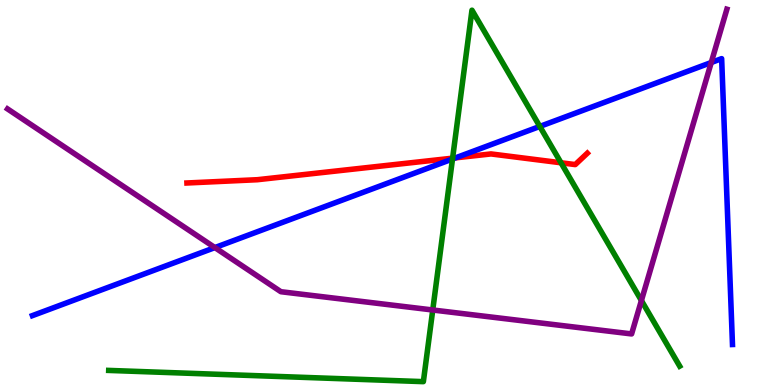[{'lines': ['blue', 'red'], 'intersections': [{'x': 5.88, 'y': 5.9}]}, {'lines': ['green', 'red'], 'intersections': [{'x': 5.84, 'y': 5.89}, {'x': 7.24, 'y': 5.77}]}, {'lines': ['purple', 'red'], 'intersections': []}, {'lines': ['blue', 'green'], 'intersections': [{'x': 5.84, 'y': 5.87}, {'x': 6.97, 'y': 6.72}]}, {'lines': ['blue', 'purple'], 'intersections': [{'x': 2.77, 'y': 3.57}, {'x': 9.18, 'y': 8.38}]}, {'lines': ['green', 'purple'], 'intersections': [{'x': 5.58, 'y': 1.95}, {'x': 8.28, 'y': 2.19}]}]